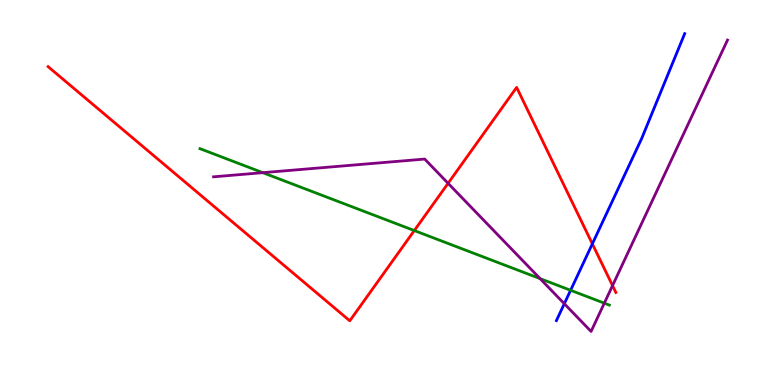[{'lines': ['blue', 'red'], 'intersections': [{'x': 7.64, 'y': 3.67}]}, {'lines': ['green', 'red'], 'intersections': [{'x': 5.35, 'y': 4.01}]}, {'lines': ['purple', 'red'], 'intersections': [{'x': 5.78, 'y': 5.24}, {'x': 7.9, 'y': 2.58}]}, {'lines': ['blue', 'green'], 'intersections': [{'x': 7.36, 'y': 2.46}]}, {'lines': ['blue', 'purple'], 'intersections': [{'x': 7.28, 'y': 2.11}]}, {'lines': ['green', 'purple'], 'intersections': [{'x': 3.39, 'y': 5.51}, {'x': 6.97, 'y': 2.76}, {'x': 7.8, 'y': 2.13}]}]